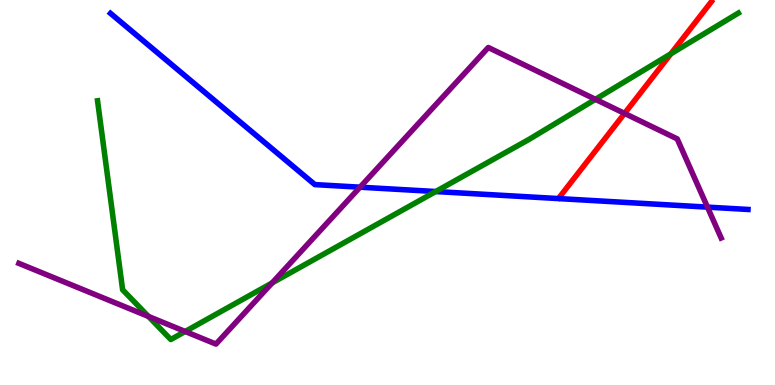[{'lines': ['blue', 'red'], 'intersections': []}, {'lines': ['green', 'red'], 'intersections': [{'x': 8.66, 'y': 8.6}]}, {'lines': ['purple', 'red'], 'intersections': [{'x': 8.06, 'y': 7.05}]}, {'lines': ['blue', 'green'], 'intersections': [{'x': 5.62, 'y': 5.03}]}, {'lines': ['blue', 'purple'], 'intersections': [{'x': 4.65, 'y': 5.14}, {'x': 9.13, 'y': 4.62}]}, {'lines': ['green', 'purple'], 'intersections': [{'x': 1.92, 'y': 1.78}, {'x': 2.39, 'y': 1.39}, {'x': 3.51, 'y': 2.65}, {'x': 7.68, 'y': 7.42}]}]